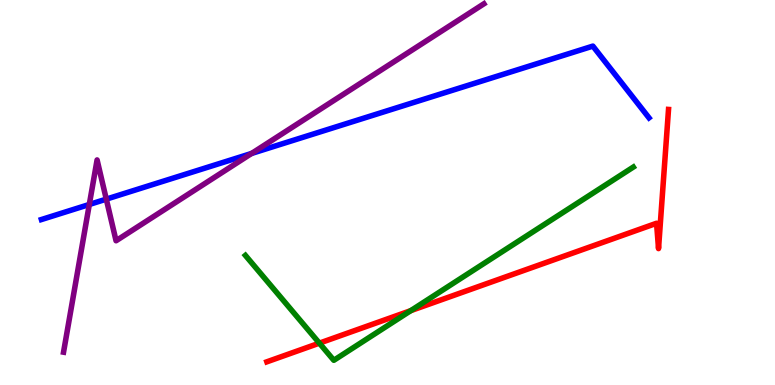[{'lines': ['blue', 'red'], 'intersections': []}, {'lines': ['green', 'red'], 'intersections': [{'x': 4.12, 'y': 1.09}, {'x': 5.3, 'y': 1.93}]}, {'lines': ['purple', 'red'], 'intersections': []}, {'lines': ['blue', 'green'], 'intersections': []}, {'lines': ['blue', 'purple'], 'intersections': [{'x': 1.15, 'y': 4.69}, {'x': 1.37, 'y': 4.83}, {'x': 3.25, 'y': 6.01}]}, {'lines': ['green', 'purple'], 'intersections': []}]